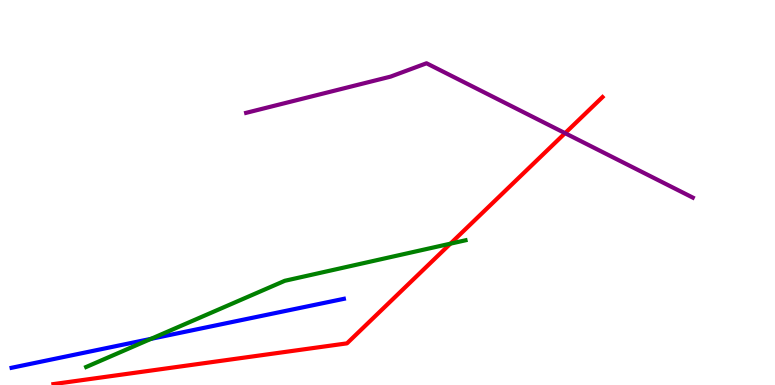[{'lines': ['blue', 'red'], 'intersections': []}, {'lines': ['green', 'red'], 'intersections': [{'x': 5.81, 'y': 3.67}]}, {'lines': ['purple', 'red'], 'intersections': [{'x': 7.29, 'y': 6.54}]}, {'lines': ['blue', 'green'], 'intersections': [{'x': 1.95, 'y': 1.2}]}, {'lines': ['blue', 'purple'], 'intersections': []}, {'lines': ['green', 'purple'], 'intersections': []}]